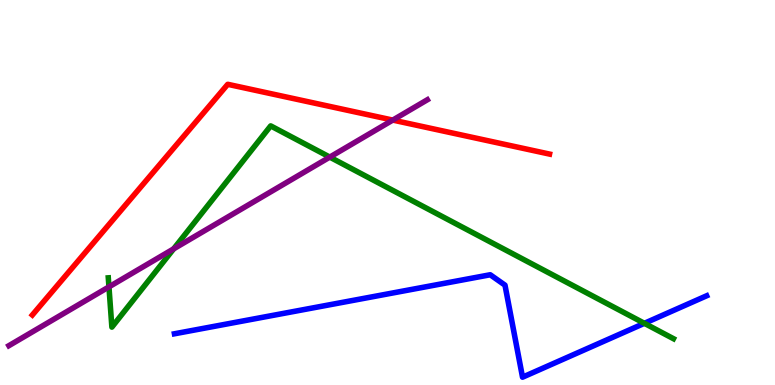[{'lines': ['blue', 'red'], 'intersections': []}, {'lines': ['green', 'red'], 'intersections': []}, {'lines': ['purple', 'red'], 'intersections': [{'x': 5.07, 'y': 6.88}]}, {'lines': ['blue', 'green'], 'intersections': [{'x': 8.31, 'y': 1.6}]}, {'lines': ['blue', 'purple'], 'intersections': []}, {'lines': ['green', 'purple'], 'intersections': [{'x': 1.41, 'y': 2.55}, {'x': 2.24, 'y': 3.54}, {'x': 4.26, 'y': 5.92}]}]